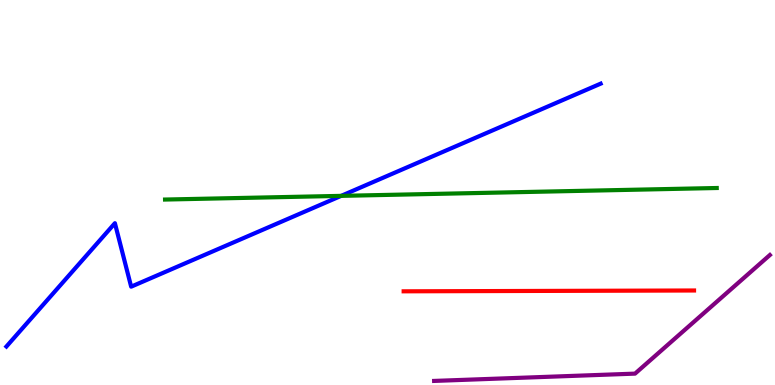[{'lines': ['blue', 'red'], 'intersections': []}, {'lines': ['green', 'red'], 'intersections': []}, {'lines': ['purple', 'red'], 'intersections': []}, {'lines': ['blue', 'green'], 'intersections': [{'x': 4.4, 'y': 4.91}]}, {'lines': ['blue', 'purple'], 'intersections': []}, {'lines': ['green', 'purple'], 'intersections': []}]